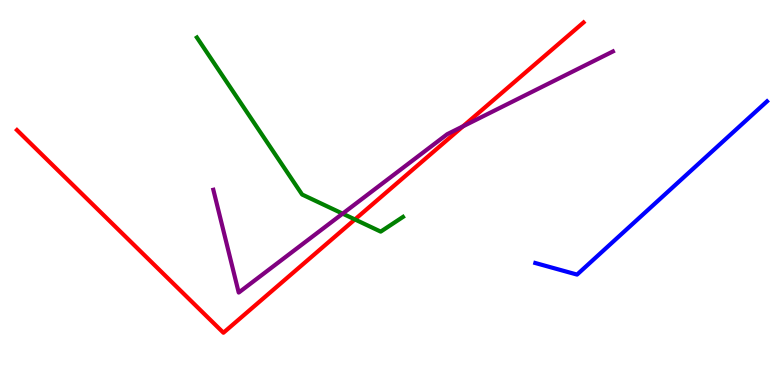[{'lines': ['blue', 'red'], 'intersections': []}, {'lines': ['green', 'red'], 'intersections': [{'x': 4.58, 'y': 4.3}]}, {'lines': ['purple', 'red'], 'intersections': [{'x': 5.97, 'y': 6.72}]}, {'lines': ['blue', 'green'], 'intersections': []}, {'lines': ['blue', 'purple'], 'intersections': []}, {'lines': ['green', 'purple'], 'intersections': [{'x': 4.42, 'y': 4.45}]}]